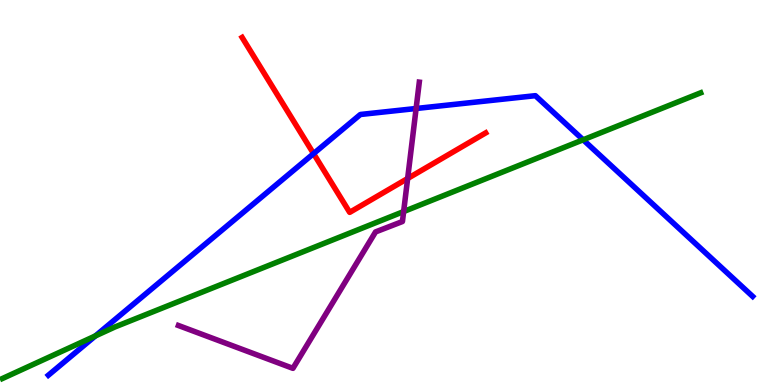[{'lines': ['blue', 'red'], 'intersections': [{'x': 4.05, 'y': 6.01}]}, {'lines': ['green', 'red'], 'intersections': []}, {'lines': ['purple', 'red'], 'intersections': [{'x': 5.26, 'y': 5.36}]}, {'lines': ['blue', 'green'], 'intersections': [{'x': 1.23, 'y': 1.27}, {'x': 7.52, 'y': 6.37}]}, {'lines': ['blue', 'purple'], 'intersections': [{'x': 5.37, 'y': 7.18}]}, {'lines': ['green', 'purple'], 'intersections': [{'x': 5.21, 'y': 4.51}]}]